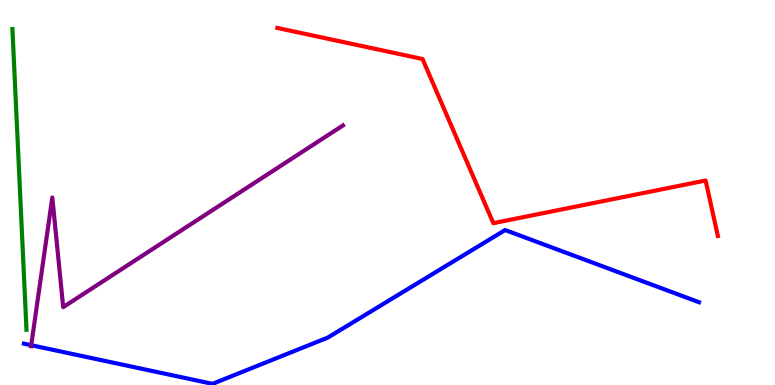[{'lines': ['blue', 'red'], 'intersections': []}, {'lines': ['green', 'red'], 'intersections': []}, {'lines': ['purple', 'red'], 'intersections': []}, {'lines': ['blue', 'green'], 'intersections': []}, {'lines': ['blue', 'purple'], 'intersections': [{'x': 0.403, 'y': 1.03}]}, {'lines': ['green', 'purple'], 'intersections': []}]